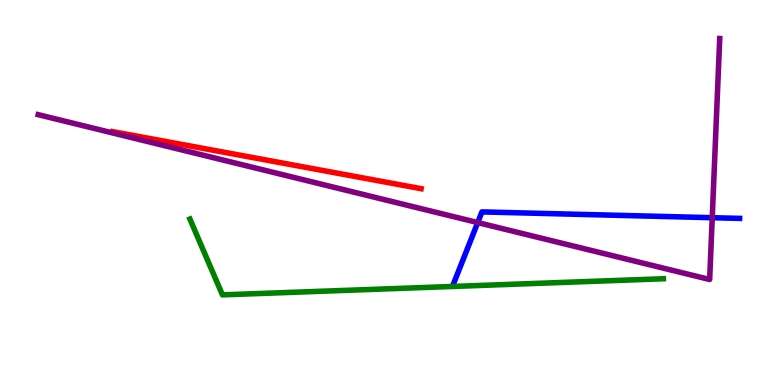[{'lines': ['blue', 'red'], 'intersections': []}, {'lines': ['green', 'red'], 'intersections': []}, {'lines': ['purple', 'red'], 'intersections': []}, {'lines': ['blue', 'green'], 'intersections': []}, {'lines': ['blue', 'purple'], 'intersections': [{'x': 6.16, 'y': 4.22}, {'x': 9.19, 'y': 4.35}]}, {'lines': ['green', 'purple'], 'intersections': []}]